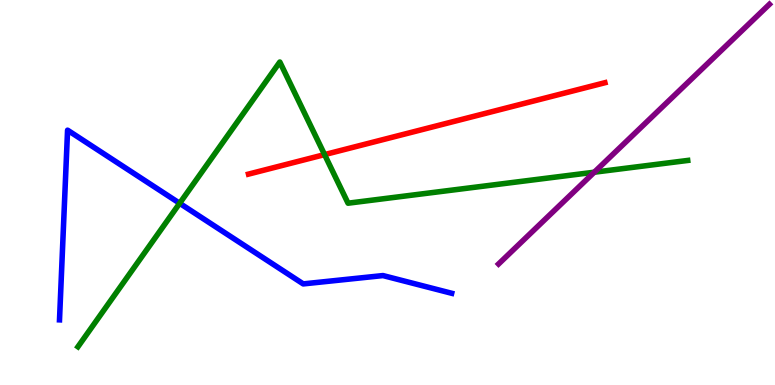[{'lines': ['blue', 'red'], 'intersections': []}, {'lines': ['green', 'red'], 'intersections': [{'x': 4.19, 'y': 5.98}]}, {'lines': ['purple', 'red'], 'intersections': []}, {'lines': ['blue', 'green'], 'intersections': [{'x': 2.32, 'y': 4.72}]}, {'lines': ['blue', 'purple'], 'intersections': []}, {'lines': ['green', 'purple'], 'intersections': [{'x': 7.67, 'y': 5.53}]}]